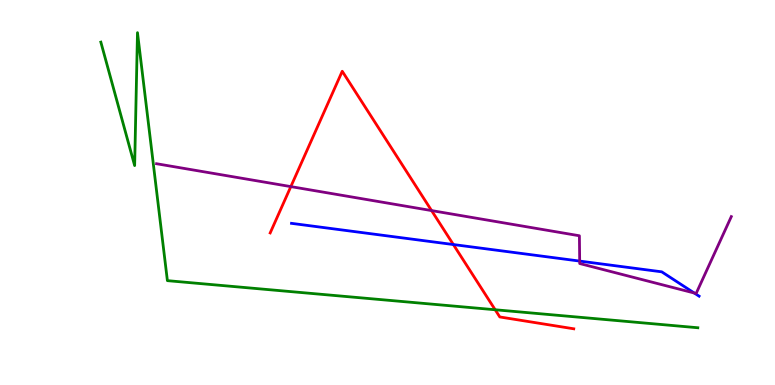[{'lines': ['blue', 'red'], 'intersections': [{'x': 5.85, 'y': 3.65}]}, {'lines': ['green', 'red'], 'intersections': [{'x': 6.39, 'y': 1.95}]}, {'lines': ['purple', 'red'], 'intersections': [{'x': 3.75, 'y': 5.15}, {'x': 5.57, 'y': 4.53}]}, {'lines': ['blue', 'green'], 'intersections': []}, {'lines': ['blue', 'purple'], 'intersections': [{'x': 7.48, 'y': 3.22}, {'x': 8.96, 'y': 2.39}]}, {'lines': ['green', 'purple'], 'intersections': []}]